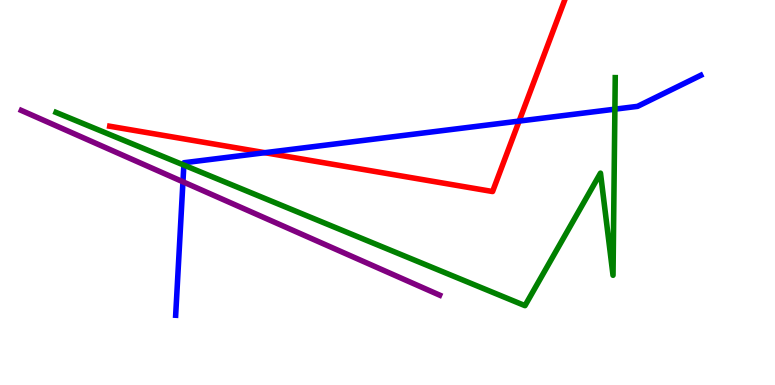[{'lines': ['blue', 'red'], 'intersections': [{'x': 3.42, 'y': 6.03}, {'x': 6.7, 'y': 6.86}]}, {'lines': ['green', 'red'], 'intersections': []}, {'lines': ['purple', 'red'], 'intersections': []}, {'lines': ['blue', 'green'], 'intersections': [{'x': 2.37, 'y': 5.71}, {'x': 7.93, 'y': 7.16}]}, {'lines': ['blue', 'purple'], 'intersections': [{'x': 2.36, 'y': 5.28}]}, {'lines': ['green', 'purple'], 'intersections': []}]